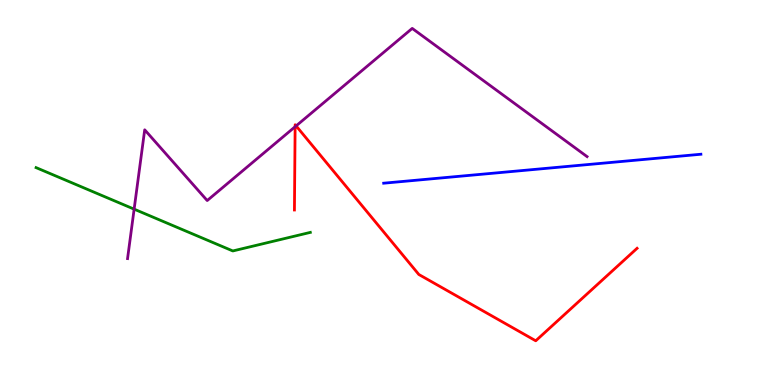[{'lines': ['blue', 'red'], 'intersections': []}, {'lines': ['green', 'red'], 'intersections': []}, {'lines': ['purple', 'red'], 'intersections': [{'x': 3.81, 'y': 6.71}, {'x': 3.82, 'y': 6.73}]}, {'lines': ['blue', 'green'], 'intersections': []}, {'lines': ['blue', 'purple'], 'intersections': []}, {'lines': ['green', 'purple'], 'intersections': [{'x': 1.73, 'y': 4.57}]}]